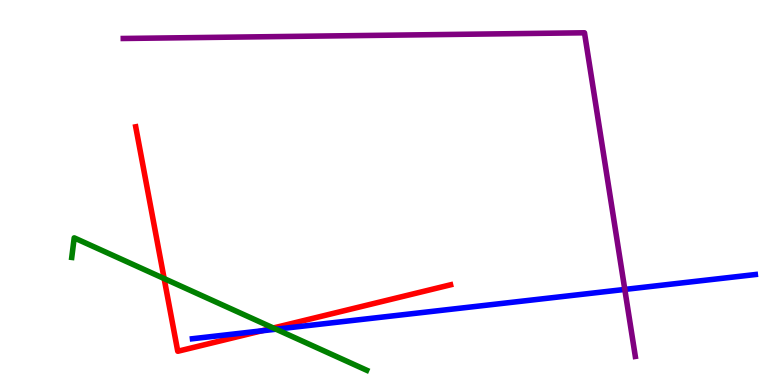[{'lines': ['blue', 'red'], 'intersections': [{'x': 3.37, 'y': 1.41}]}, {'lines': ['green', 'red'], 'intersections': [{'x': 2.12, 'y': 2.76}, {'x': 3.53, 'y': 1.48}]}, {'lines': ['purple', 'red'], 'intersections': []}, {'lines': ['blue', 'green'], 'intersections': [{'x': 3.56, 'y': 1.45}]}, {'lines': ['blue', 'purple'], 'intersections': [{'x': 8.06, 'y': 2.48}]}, {'lines': ['green', 'purple'], 'intersections': []}]